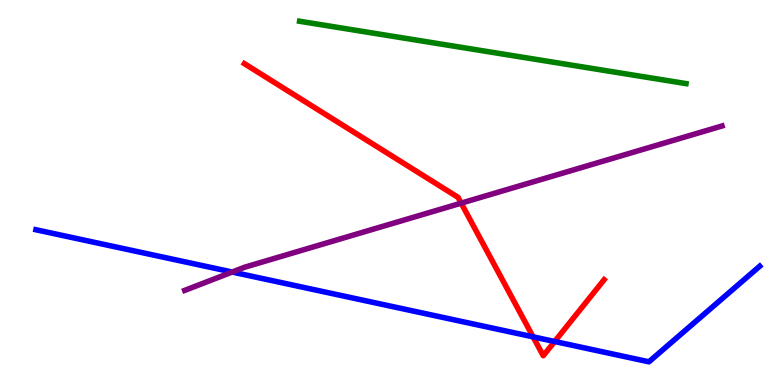[{'lines': ['blue', 'red'], 'intersections': [{'x': 6.88, 'y': 1.25}, {'x': 7.16, 'y': 1.13}]}, {'lines': ['green', 'red'], 'intersections': []}, {'lines': ['purple', 'red'], 'intersections': [{'x': 5.95, 'y': 4.72}]}, {'lines': ['blue', 'green'], 'intersections': []}, {'lines': ['blue', 'purple'], 'intersections': [{'x': 3.0, 'y': 2.93}]}, {'lines': ['green', 'purple'], 'intersections': []}]